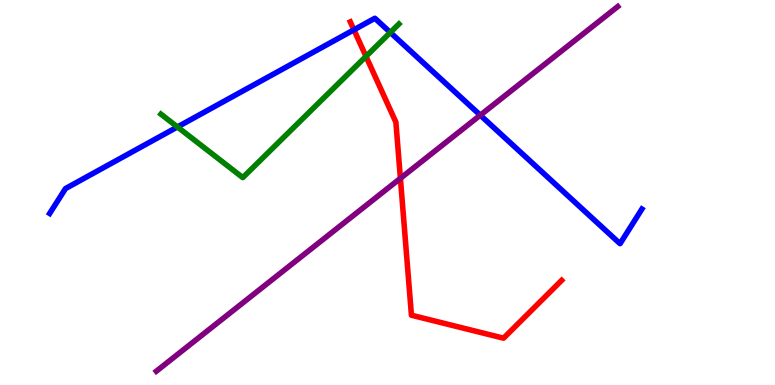[{'lines': ['blue', 'red'], 'intersections': [{'x': 4.57, 'y': 9.23}]}, {'lines': ['green', 'red'], 'intersections': [{'x': 4.72, 'y': 8.54}]}, {'lines': ['purple', 'red'], 'intersections': [{'x': 5.17, 'y': 5.37}]}, {'lines': ['blue', 'green'], 'intersections': [{'x': 2.29, 'y': 6.7}, {'x': 5.04, 'y': 9.16}]}, {'lines': ['blue', 'purple'], 'intersections': [{'x': 6.2, 'y': 7.01}]}, {'lines': ['green', 'purple'], 'intersections': []}]